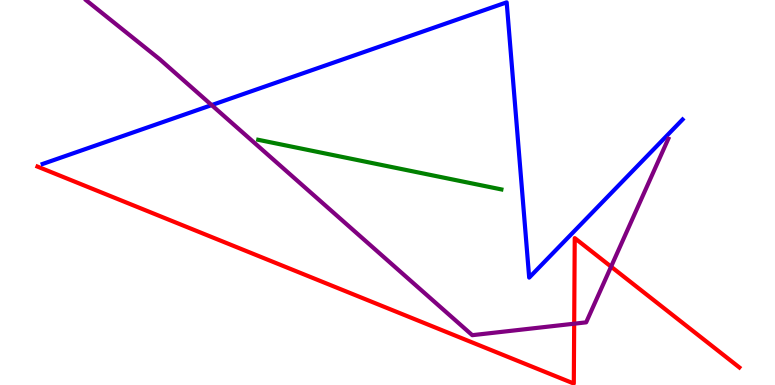[{'lines': ['blue', 'red'], 'intersections': []}, {'lines': ['green', 'red'], 'intersections': []}, {'lines': ['purple', 'red'], 'intersections': [{'x': 7.41, 'y': 1.59}, {'x': 7.88, 'y': 3.07}]}, {'lines': ['blue', 'green'], 'intersections': []}, {'lines': ['blue', 'purple'], 'intersections': [{'x': 2.73, 'y': 7.27}]}, {'lines': ['green', 'purple'], 'intersections': []}]